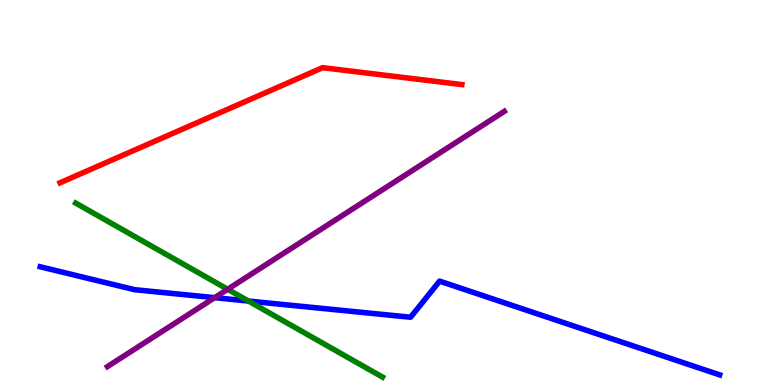[{'lines': ['blue', 'red'], 'intersections': []}, {'lines': ['green', 'red'], 'intersections': []}, {'lines': ['purple', 'red'], 'intersections': []}, {'lines': ['blue', 'green'], 'intersections': [{'x': 3.21, 'y': 2.18}]}, {'lines': ['blue', 'purple'], 'intersections': [{'x': 2.77, 'y': 2.27}]}, {'lines': ['green', 'purple'], 'intersections': [{'x': 2.94, 'y': 2.49}]}]